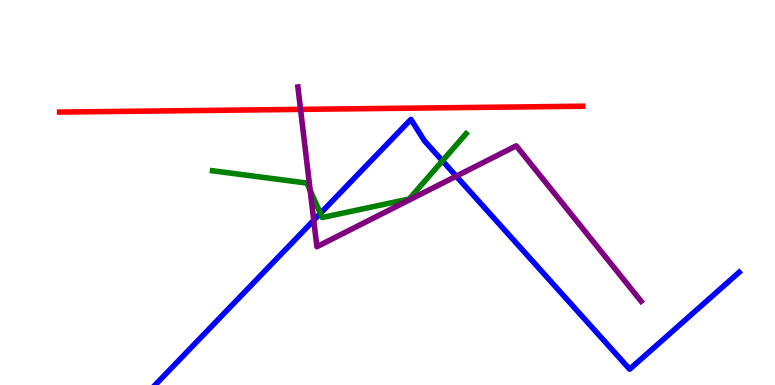[{'lines': ['blue', 'red'], 'intersections': []}, {'lines': ['green', 'red'], 'intersections': []}, {'lines': ['purple', 'red'], 'intersections': [{'x': 3.88, 'y': 7.16}]}, {'lines': ['blue', 'green'], 'intersections': [{'x': 4.13, 'y': 4.46}, {'x': 5.71, 'y': 5.82}]}, {'lines': ['blue', 'purple'], 'intersections': [{'x': 4.05, 'y': 4.28}, {'x': 5.89, 'y': 5.42}]}, {'lines': ['green', 'purple'], 'intersections': [{'x': 4.0, 'y': 5.05}]}]